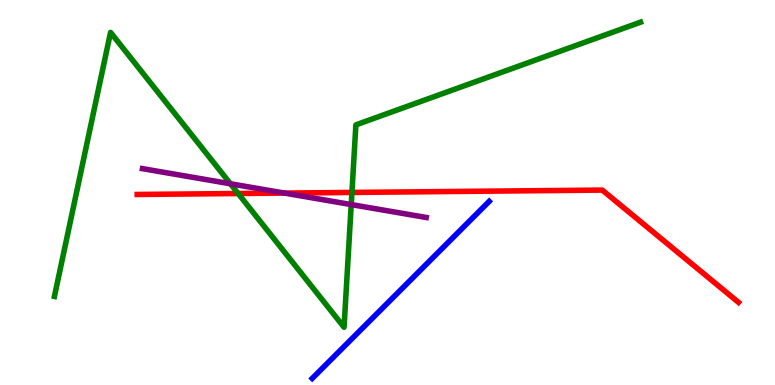[{'lines': ['blue', 'red'], 'intersections': []}, {'lines': ['green', 'red'], 'intersections': [{'x': 3.07, 'y': 4.97}, {'x': 4.54, 'y': 5.0}]}, {'lines': ['purple', 'red'], 'intersections': [{'x': 3.67, 'y': 4.98}]}, {'lines': ['blue', 'green'], 'intersections': []}, {'lines': ['blue', 'purple'], 'intersections': []}, {'lines': ['green', 'purple'], 'intersections': [{'x': 2.97, 'y': 5.23}, {'x': 4.53, 'y': 4.69}]}]